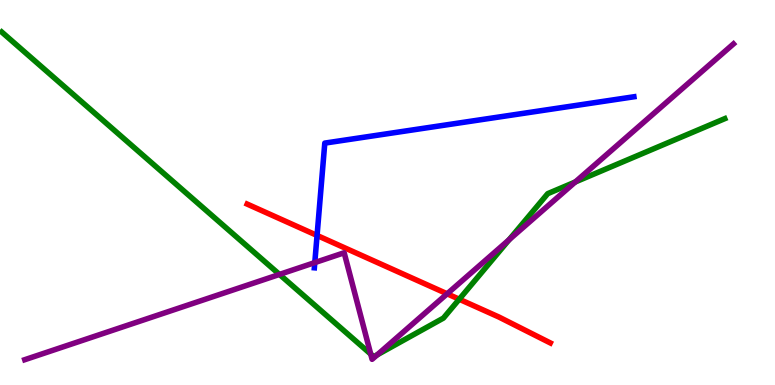[{'lines': ['blue', 'red'], 'intersections': [{'x': 4.09, 'y': 3.88}]}, {'lines': ['green', 'red'], 'intersections': [{'x': 5.93, 'y': 2.23}]}, {'lines': ['purple', 'red'], 'intersections': [{'x': 5.77, 'y': 2.37}]}, {'lines': ['blue', 'green'], 'intersections': []}, {'lines': ['blue', 'purple'], 'intersections': [{'x': 4.06, 'y': 3.18}]}, {'lines': ['green', 'purple'], 'intersections': [{'x': 3.61, 'y': 2.87}, {'x': 4.78, 'y': 0.804}, {'x': 4.87, 'y': 0.785}, {'x': 6.57, 'y': 3.77}, {'x': 7.42, 'y': 5.27}]}]